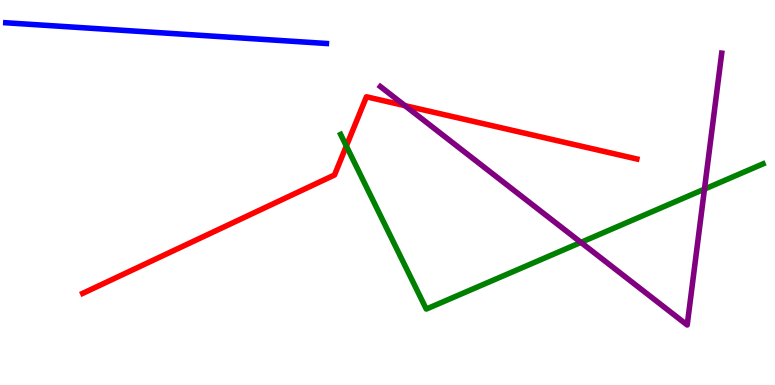[{'lines': ['blue', 'red'], 'intersections': []}, {'lines': ['green', 'red'], 'intersections': [{'x': 4.47, 'y': 6.21}]}, {'lines': ['purple', 'red'], 'intersections': [{'x': 5.22, 'y': 7.26}]}, {'lines': ['blue', 'green'], 'intersections': []}, {'lines': ['blue', 'purple'], 'intersections': []}, {'lines': ['green', 'purple'], 'intersections': [{'x': 7.5, 'y': 3.7}, {'x': 9.09, 'y': 5.09}]}]